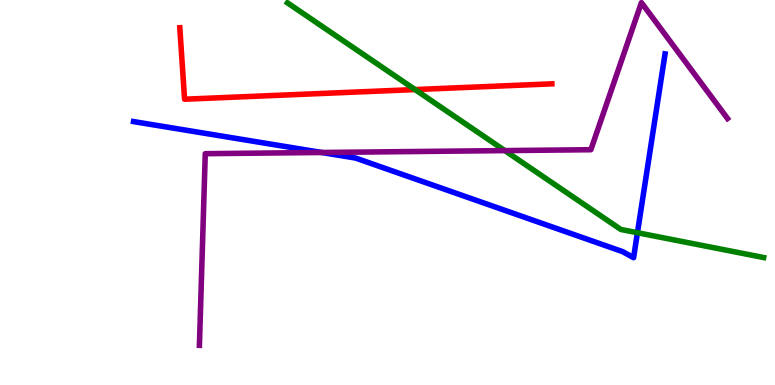[{'lines': ['blue', 'red'], 'intersections': []}, {'lines': ['green', 'red'], 'intersections': [{'x': 5.36, 'y': 7.67}]}, {'lines': ['purple', 'red'], 'intersections': []}, {'lines': ['blue', 'green'], 'intersections': [{'x': 8.23, 'y': 3.96}]}, {'lines': ['blue', 'purple'], 'intersections': [{'x': 4.15, 'y': 6.04}]}, {'lines': ['green', 'purple'], 'intersections': [{'x': 6.51, 'y': 6.09}]}]